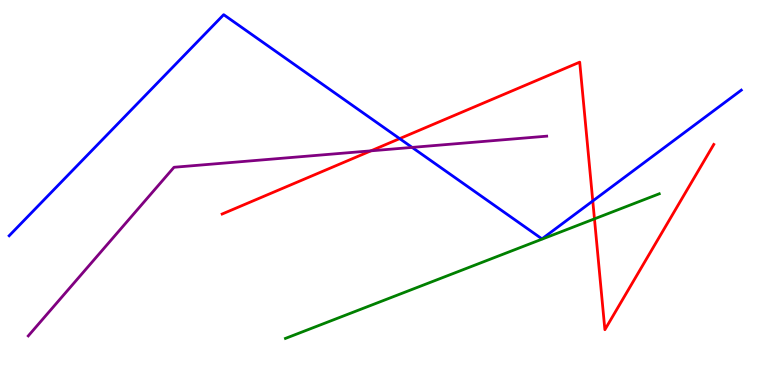[{'lines': ['blue', 'red'], 'intersections': [{'x': 5.16, 'y': 6.4}, {'x': 7.65, 'y': 4.78}]}, {'lines': ['green', 'red'], 'intersections': [{'x': 7.67, 'y': 4.32}]}, {'lines': ['purple', 'red'], 'intersections': [{'x': 4.79, 'y': 6.08}]}, {'lines': ['blue', 'green'], 'intersections': []}, {'lines': ['blue', 'purple'], 'intersections': [{'x': 5.32, 'y': 6.17}]}, {'lines': ['green', 'purple'], 'intersections': []}]